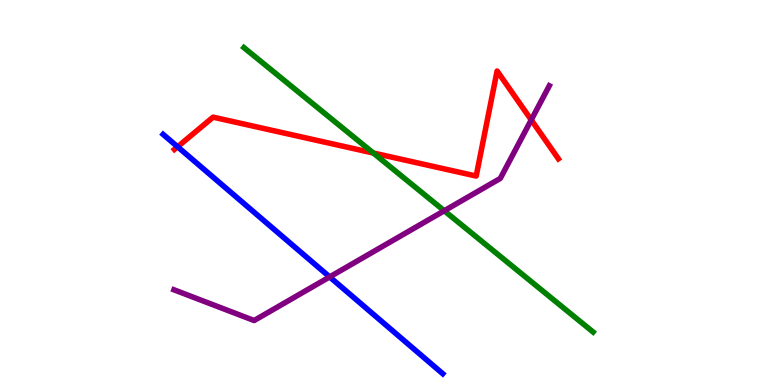[{'lines': ['blue', 'red'], 'intersections': [{'x': 2.29, 'y': 6.19}]}, {'lines': ['green', 'red'], 'intersections': [{'x': 4.82, 'y': 6.03}]}, {'lines': ['purple', 'red'], 'intersections': [{'x': 6.85, 'y': 6.89}]}, {'lines': ['blue', 'green'], 'intersections': []}, {'lines': ['blue', 'purple'], 'intersections': [{'x': 4.25, 'y': 2.81}]}, {'lines': ['green', 'purple'], 'intersections': [{'x': 5.73, 'y': 4.53}]}]